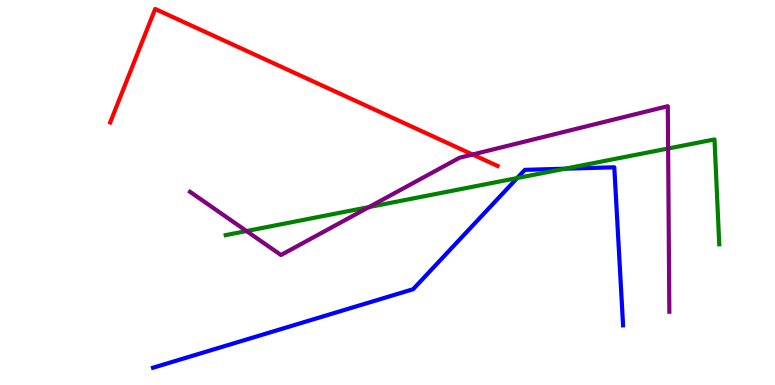[{'lines': ['blue', 'red'], 'intersections': []}, {'lines': ['green', 'red'], 'intersections': []}, {'lines': ['purple', 'red'], 'intersections': [{'x': 6.1, 'y': 5.99}]}, {'lines': ['blue', 'green'], 'intersections': [{'x': 6.67, 'y': 5.38}, {'x': 7.29, 'y': 5.62}]}, {'lines': ['blue', 'purple'], 'intersections': []}, {'lines': ['green', 'purple'], 'intersections': [{'x': 3.18, 'y': 4.0}, {'x': 4.76, 'y': 4.62}, {'x': 8.62, 'y': 6.14}]}]